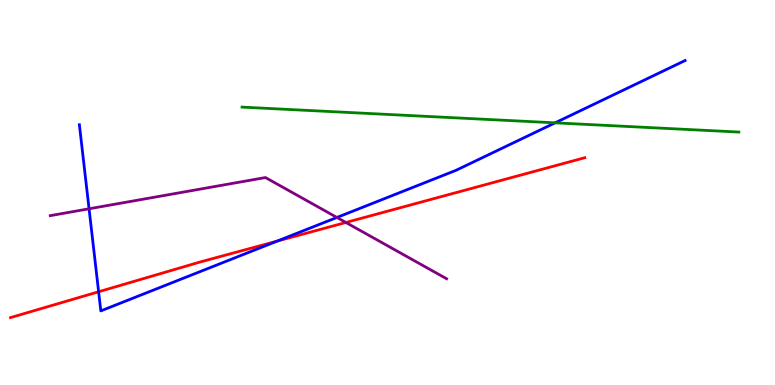[{'lines': ['blue', 'red'], 'intersections': [{'x': 1.27, 'y': 2.42}, {'x': 3.58, 'y': 3.74}]}, {'lines': ['green', 'red'], 'intersections': []}, {'lines': ['purple', 'red'], 'intersections': [{'x': 4.46, 'y': 4.22}]}, {'lines': ['blue', 'green'], 'intersections': [{'x': 7.16, 'y': 6.81}]}, {'lines': ['blue', 'purple'], 'intersections': [{'x': 1.15, 'y': 4.58}, {'x': 4.35, 'y': 4.35}]}, {'lines': ['green', 'purple'], 'intersections': []}]